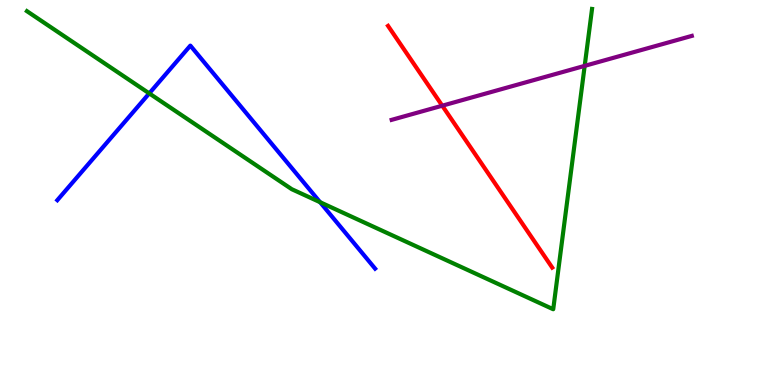[{'lines': ['blue', 'red'], 'intersections': []}, {'lines': ['green', 'red'], 'intersections': []}, {'lines': ['purple', 'red'], 'intersections': [{'x': 5.71, 'y': 7.25}]}, {'lines': ['blue', 'green'], 'intersections': [{'x': 1.93, 'y': 7.57}, {'x': 4.13, 'y': 4.75}]}, {'lines': ['blue', 'purple'], 'intersections': []}, {'lines': ['green', 'purple'], 'intersections': [{'x': 7.54, 'y': 8.29}]}]